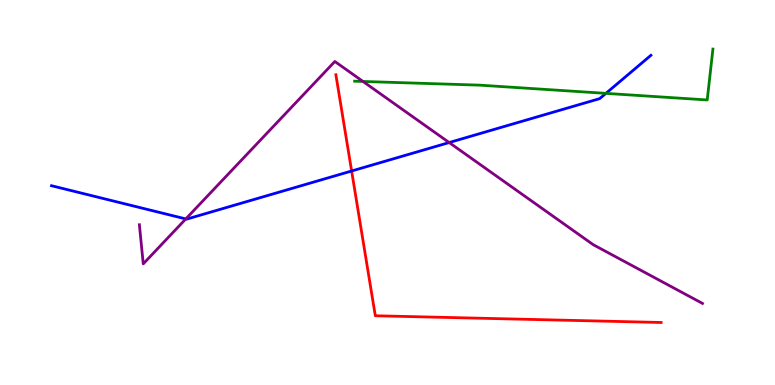[{'lines': ['blue', 'red'], 'intersections': [{'x': 4.54, 'y': 5.56}]}, {'lines': ['green', 'red'], 'intersections': []}, {'lines': ['purple', 'red'], 'intersections': []}, {'lines': ['blue', 'green'], 'intersections': [{'x': 7.82, 'y': 7.57}]}, {'lines': ['blue', 'purple'], 'intersections': [{'x': 2.4, 'y': 4.31}, {'x': 5.8, 'y': 6.3}]}, {'lines': ['green', 'purple'], 'intersections': [{'x': 4.68, 'y': 7.88}]}]